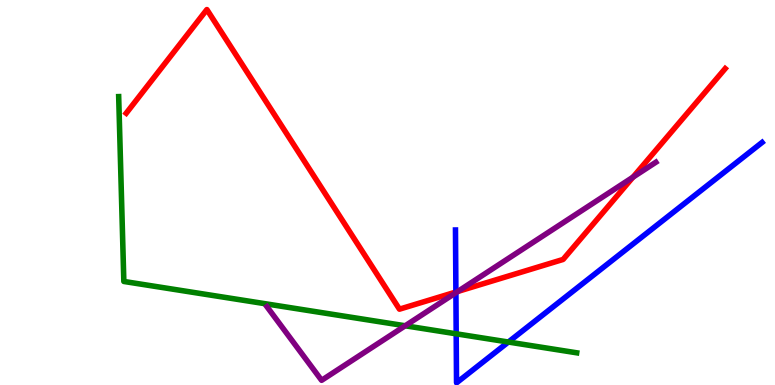[{'lines': ['blue', 'red'], 'intersections': [{'x': 5.88, 'y': 2.42}]}, {'lines': ['green', 'red'], 'intersections': []}, {'lines': ['purple', 'red'], 'intersections': [{'x': 5.91, 'y': 2.43}, {'x': 8.17, 'y': 5.4}]}, {'lines': ['blue', 'green'], 'intersections': [{'x': 5.89, 'y': 1.33}, {'x': 6.56, 'y': 1.12}]}, {'lines': ['blue', 'purple'], 'intersections': [{'x': 5.88, 'y': 2.4}]}, {'lines': ['green', 'purple'], 'intersections': [{'x': 5.23, 'y': 1.54}]}]